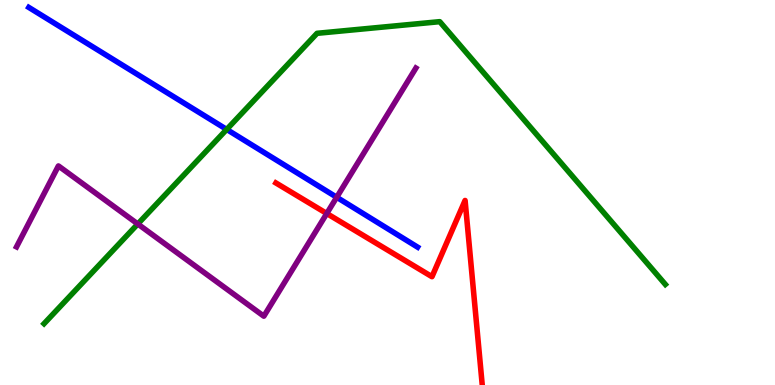[{'lines': ['blue', 'red'], 'intersections': []}, {'lines': ['green', 'red'], 'intersections': []}, {'lines': ['purple', 'red'], 'intersections': [{'x': 4.22, 'y': 4.45}]}, {'lines': ['blue', 'green'], 'intersections': [{'x': 2.93, 'y': 6.64}]}, {'lines': ['blue', 'purple'], 'intersections': [{'x': 4.34, 'y': 4.88}]}, {'lines': ['green', 'purple'], 'intersections': [{'x': 1.78, 'y': 4.18}]}]